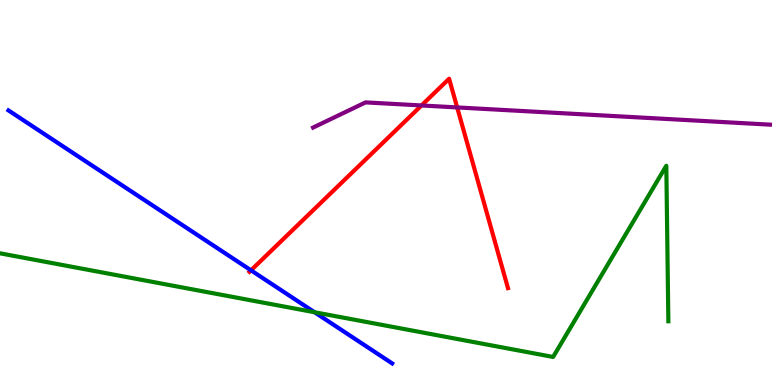[{'lines': ['blue', 'red'], 'intersections': [{'x': 3.24, 'y': 2.98}]}, {'lines': ['green', 'red'], 'intersections': []}, {'lines': ['purple', 'red'], 'intersections': [{'x': 5.44, 'y': 7.26}, {'x': 5.9, 'y': 7.21}]}, {'lines': ['blue', 'green'], 'intersections': [{'x': 4.06, 'y': 1.89}]}, {'lines': ['blue', 'purple'], 'intersections': []}, {'lines': ['green', 'purple'], 'intersections': []}]